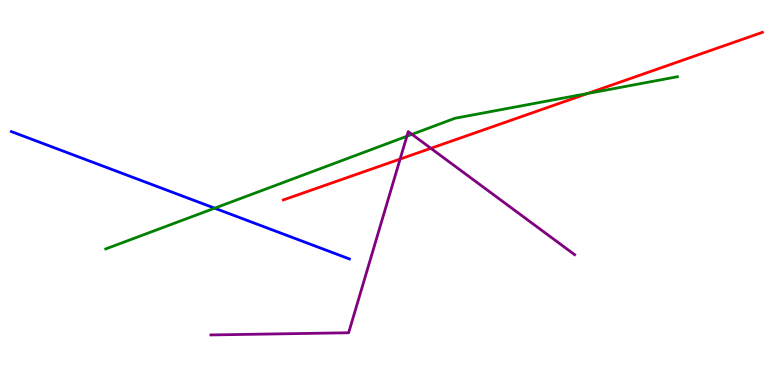[{'lines': ['blue', 'red'], 'intersections': []}, {'lines': ['green', 'red'], 'intersections': [{'x': 7.58, 'y': 7.57}]}, {'lines': ['purple', 'red'], 'intersections': [{'x': 5.16, 'y': 5.87}, {'x': 5.56, 'y': 6.15}]}, {'lines': ['blue', 'green'], 'intersections': [{'x': 2.77, 'y': 4.59}]}, {'lines': ['blue', 'purple'], 'intersections': []}, {'lines': ['green', 'purple'], 'intersections': [{'x': 5.25, 'y': 6.46}, {'x': 5.32, 'y': 6.51}]}]